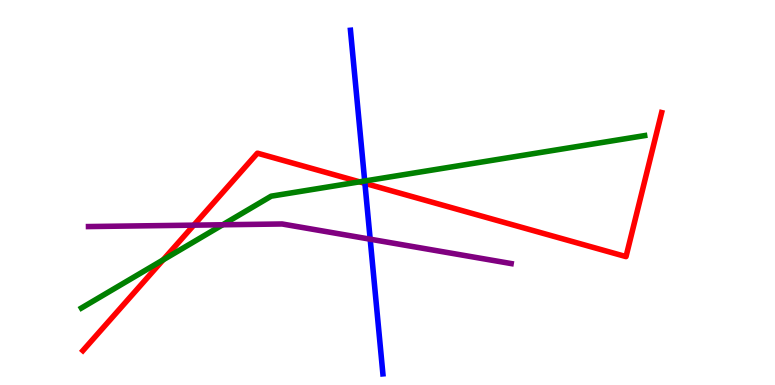[{'lines': ['blue', 'red'], 'intersections': [{'x': 4.71, 'y': 5.24}]}, {'lines': ['green', 'red'], 'intersections': [{'x': 2.1, 'y': 3.25}, {'x': 4.64, 'y': 5.28}]}, {'lines': ['purple', 'red'], 'intersections': [{'x': 2.5, 'y': 4.15}]}, {'lines': ['blue', 'green'], 'intersections': [{'x': 4.71, 'y': 5.3}]}, {'lines': ['blue', 'purple'], 'intersections': [{'x': 4.78, 'y': 3.79}]}, {'lines': ['green', 'purple'], 'intersections': [{'x': 2.87, 'y': 4.16}]}]